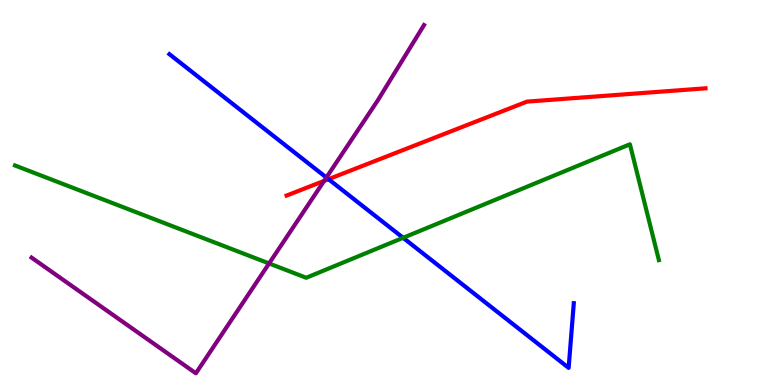[{'lines': ['blue', 'red'], 'intersections': [{'x': 4.24, 'y': 5.35}]}, {'lines': ['green', 'red'], 'intersections': []}, {'lines': ['purple', 'red'], 'intersections': [{'x': 4.18, 'y': 5.3}]}, {'lines': ['blue', 'green'], 'intersections': [{'x': 5.2, 'y': 3.82}]}, {'lines': ['blue', 'purple'], 'intersections': [{'x': 4.21, 'y': 5.39}]}, {'lines': ['green', 'purple'], 'intersections': [{'x': 3.47, 'y': 3.16}]}]